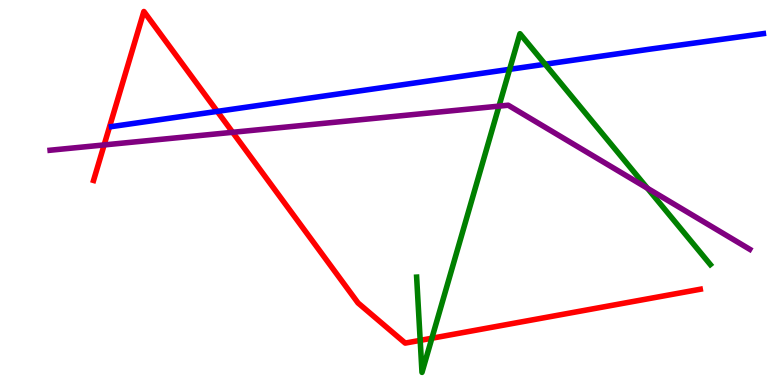[{'lines': ['blue', 'red'], 'intersections': [{'x': 2.8, 'y': 7.11}]}, {'lines': ['green', 'red'], 'intersections': [{'x': 5.42, 'y': 1.16}, {'x': 5.57, 'y': 1.21}]}, {'lines': ['purple', 'red'], 'intersections': [{'x': 1.34, 'y': 6.24}, {'x': 3.0, 'y': 6.56}]}, {'lines': ['blue', 'green'], 'intersections': [{'x': 6.58, 'y': 8.2}, {'x': 7.03, 'y': 8.33}]}, {'lines': ['blue', 'purple'], 'intersections': []}, {'lines': ['green', 'purple'], 'intersections': [{'x': 6.44, 'y': 7.24}, {'x': 8.35, 'y': 5.11}]}]